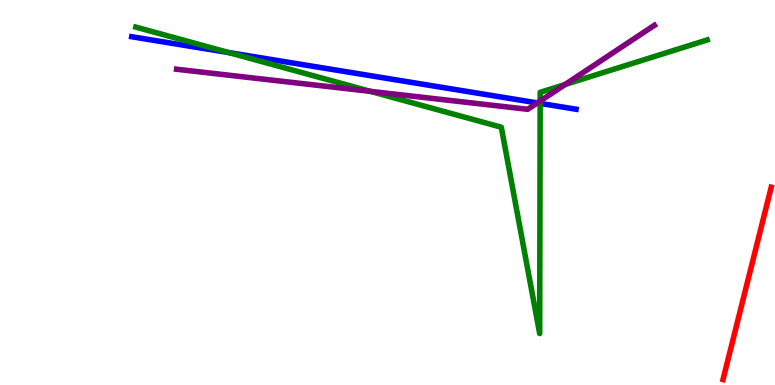[{'lines': ['blue', 'red'], 'intersections': []}, {'lines': ['green', 'red'], 'intersections': []}, {'lines': ['purple', 'red'], 'intersections': []}, {'lines': ['blue', 'green'], 'intersections': [{'x': 2.95, 'y': 8.63}, {'x': 6.97, 'y': 7.31}]}, {'lines': ['blue', 'purple'], 'intersections': [{'x': 6.93, 'y': 7.33}]}, {'lines': ['green', 'purple'], 'intersections': [{'x': 4.78, 'y': 7.63}, {'x': 6.97, 'y': 7.38}, {'x': 7.29, 'y': 7.8}]}]